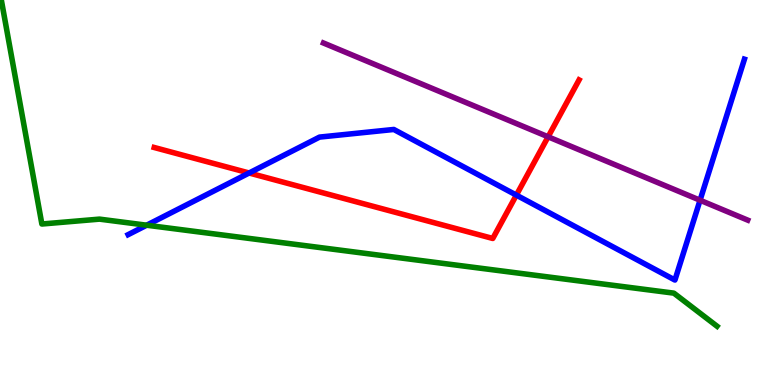[{'lines': ['blue', 'red'], 'intersections': [{'x': 3.21, 'y': 5.51}, {'x': 6.66, 'y': 4.93}]}, {'lines': ['green', 'red'], 'intersections': []}, {'lines': ['purple', 'red'], 'intersections': [{'x': 7.07, 'y': 6.45}]}, {'lines': ['blue', 'green'], 'intersections': [{'x': 1.89, 'y': 4.15}]}, {'lines': ['blue', 'purple'], 'intersections': [{'x': 9.03, 'y': 4.8}]}, {'lines': ['green', 'purple'], 'intersections': []}]